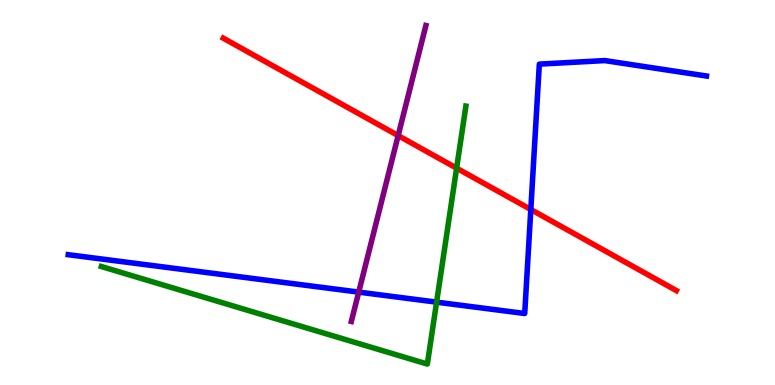[{'lines': ['blue', 'red'], 'intersections': [{'x': 6.85, 'y': 4.56}]}, {'lines': ['green', 'red'], 'intersections': [{'x': 5.89, 'y': 5.63}]}, {'lines': ['purple', 'red'], 'intersections': [{'x': 5.14, 'y': 6.48}]}, {'lines': ['blue', 'green'], 'intersections': [{'x': 5.63, 'y': 2.15}]}, {'lines': ['blue', 'purple'], 'intersections': [{'x': 4.63, 'y': 2.41}]}, {'lines': ['green', 'purple'], 'intersections': []}]